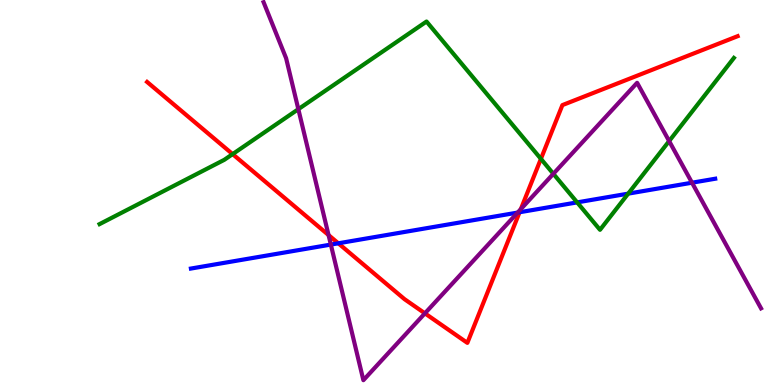[{'lines': ['blue', 'red'], 'intersections': [{'x': 4.37, 'y': 3.68}, {'x': 6.7, 'y': 4.49}]}, {'lines': ['green', 'red'], 'intersections': [{'x': 3.0, 'y': 6.0}, {'x': 6.98, 'y': 5.87}]}, {'lines': ['purple', 'red'], 'intersections': [{'x': 4.24, 'y': 3.89}, {'x': 5.48, 'y': 1.86}, {'x': 6.72, 'y': 4.57}]}, {'lines': ['blue', 'green'], 'intersections': [{'x': 7.45, 'y': 4.74}, {'x': 8.11, 'y': 4.97}]}, {'lines': ['blue', 'purple'], 'intersections': [{'x': 4.27, 'y': 3.65}, {'x': 6.68, 'y': 4.48}, {'x': 8.93, 'y': 5.25}]}, {'lines': ['green', 'purple'], 'intersections': [{'x': 3.85, 'y': 7.16}, {'x': 7.14, 'y': 5.49}, {'x': 8.63, 'y': 6.34}]}]